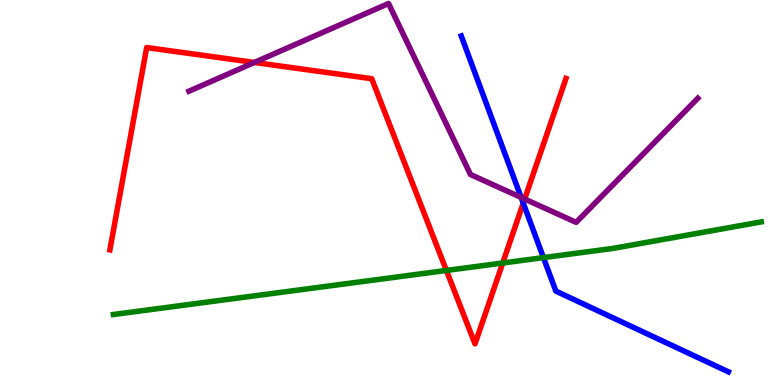[{'lines': ['blue', 'red'], 'intersections': [{'x': 6.75, 'y': 4.72}]}, {'lines': ['green', 'red'], 'intersections': [{'x': 5.76, 'y': 2.98}, {'x': 6.49, 'y': 3.17}]}, {'lines': ['purple', 'red'], 'intersections': [{'x': 3.28, 'y': 8.38}, {'x': 6.77, 'y': 4.83}]}, {'lines': ['blue', 'green'], 'intersections': [{'x': 7.01, 'y': 3.31}]}, {'lines': ['blue', 'purple'], 'intersections': [{'x': 6.72, 'y': 4.87}]}, {'lines': ['green', 'purple'], 'intersections': []}]